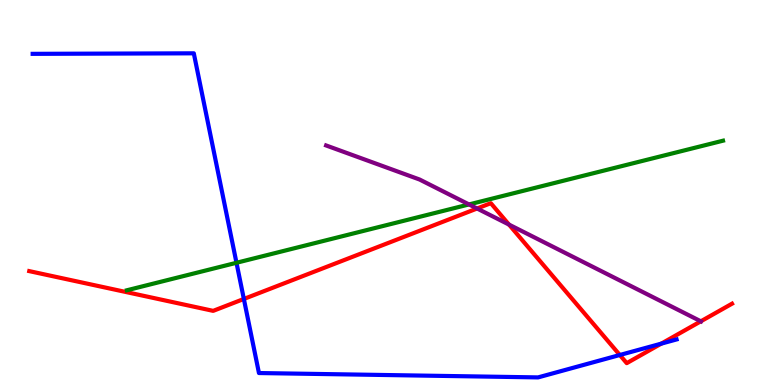[{'lines': ['blue', 'red'], 'intersections': [{'x': 3.15, 'y': 2.23}, {'x': 8.0, 'y': 0.779}, {'x': 8.53, 'y': 1.07}]}, {'lines': ['green', 'red'], 'intersections': []}, {'lines': ['purple', 'red'], 'intersections': [{'x': 6.16, 'y': 4.58}, {'x': 6.57, 'y': 4.17}, {'x': 9.04, 'y': 1.65}]}, {'lines': ['blue', 'green'], 'intersections': [{'x': 3.05, 'y': 3.17}]}, {'lines': ['blue', 'purple'], 'intersections': []}, {'lines': ['green', 'purple'], 'intersections': [{'x': 6.05, 'y': 4.69}]}]